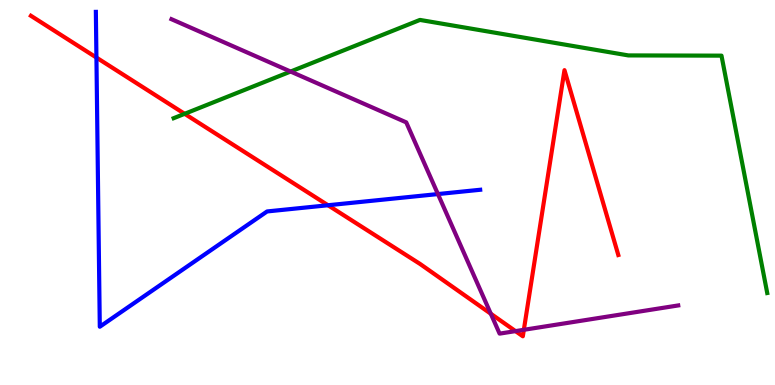[{'lines': ['blue', 'red'], 'intersections': [{'x': 1.24, 'y': 8.5}, {'x': 4.23, 'y': 4.67}]}, {'lines': ['green', 'red'], 'intersections': [{'x': 2.38, 'y': 7.04}]}, {'lines': ['purple', 'red'], 'intersections': [{'x': 6.33, 'y': 1.85}, {'x': 6.65, 'y': 1.4}, {'x': 6.76, 'y': 1.43}]}, {'lines': ['blue', 'green'], 'intersections': []}, {'lines': ['blue', 'purple'], 'intersections': [{'x': 5.65, 'y': 4.96}]}, {'lines': ['green', 'purple'], 'intersections': [{'x': 3.75, 'y': 8.14}]}]